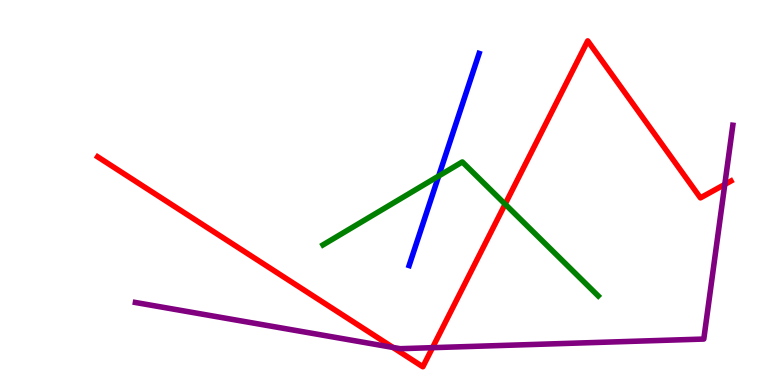[{'lines': ['blue', 'red'], 'intersections': []}, {'lines': ['green', 'red'], 'intersections': [{'x': 6.52, 'y': 4.7}]}, {'lines': ['purple', 'red'], 'intersections': [{'x': 5.07, 'y': 0.976}, {'x': 5.58, 'y': 0.97}, {'x': 9.35, 'y': 5.21}]}, {'lines': ['blue', 'green'], 'intersections': [{'x': 5.66, 'y': 5.43}]}, {'lines': ['blue', 'purple'], 'intersections': []}, {'lines': ['green', 'purple'], 'intersections': []}]